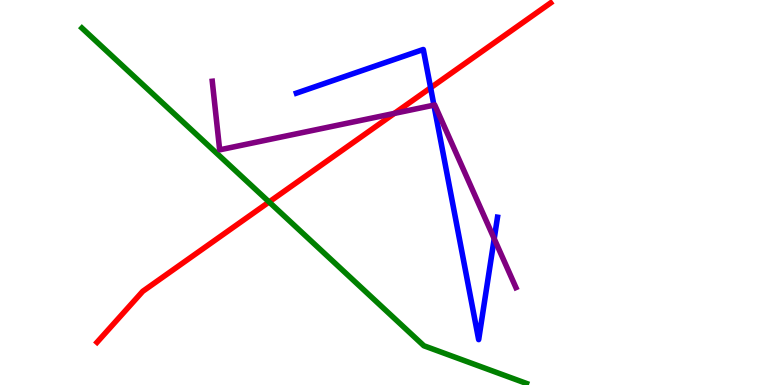[{'lines': ['blue', 'red'], 'intersections': [{'x': 5.56, 'y': 7.72}]}, {'lines': ['green', 'red'], 'intersections': [{'x': 3.47, 'y': 4.75}]}, {'lines': ['purple', 'red'], 'intersections': [{'x': 5.09, 'y': 7.05}]}, {'lines': ['blue', 'green'], 'intersections': []}, {'lines': ['blue', 'purple'], 'intersections': [{'x': 5.6, 'y': 7.27}, {'x': 6.38, 'y': 3.8}]}, {'lines': ['green', 'purple'], 'intersections': []}]